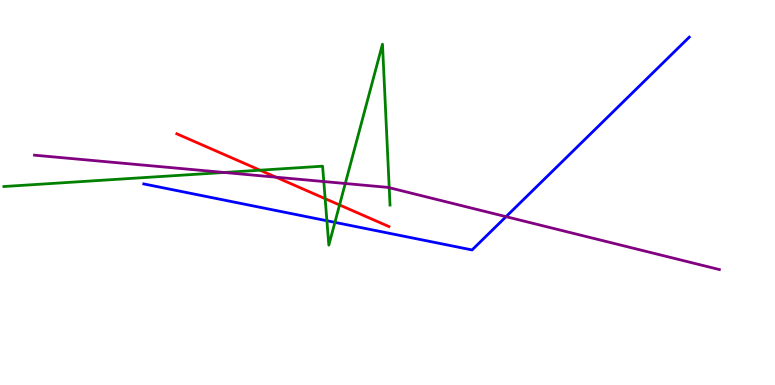[{'lines': ['blue', 'red'], 'intersections': []}, {'lines': ['green', 'red'], 'intersections': [{'x': 3.36, 'y': 5.58}, {'x': 4.2, 'y': 4.84}, {'x': 4.38, 'y': 4.68}]}, {'lines': ['purple', 'red'], 'intersections': [{'x': 3.56, 'y': 5.4}]}, {'lines': ['blue', 'green'], 'intersections': [{'x': 4.22, 'y': 4.27}, {'x': 4.32, 'y': 4.22}]}, {'lines': ['blue', 'purple'], 'intersections': [{'x': 6.53, 'y': 4.37}]}, {'lines': ['green', 'purple'], 'intersections': [{'x': 2.89, 'y': 5.52}, {'x': 4.18, 'y': 5.28}, {'x': 4.46, 'y': 5.23}, {'x': 5.02, 'y': 5.12}]}]